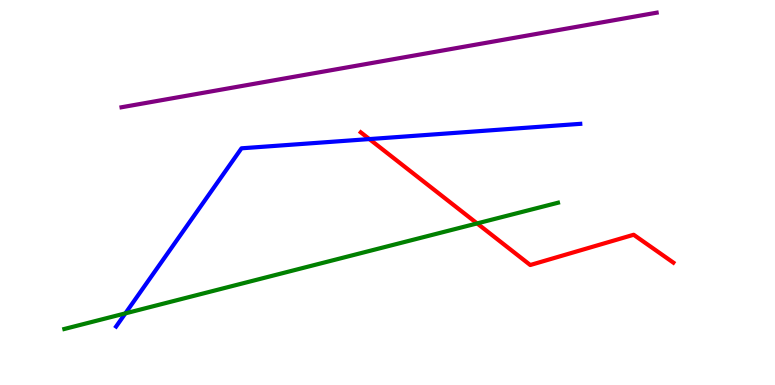[{'lines': ['blue', 'red'], 'intersections': [{'x': 4.77, 'y': 6.39}]}, {'lines': ['green', 'red'], 'intersections': [{'x': 6.16, 'y': 4.2}]}, {'lines': ['purple', 'red'], 'intersections': []}, {'lines': ['blue', 'green'], 'intersections': [{'x': 1.62, 'y': 1.86}]}, {'lines': ['blue', 'purple'], 'intersections': []}, {'lines': ['green', 'purple'], 'intersections': []}]